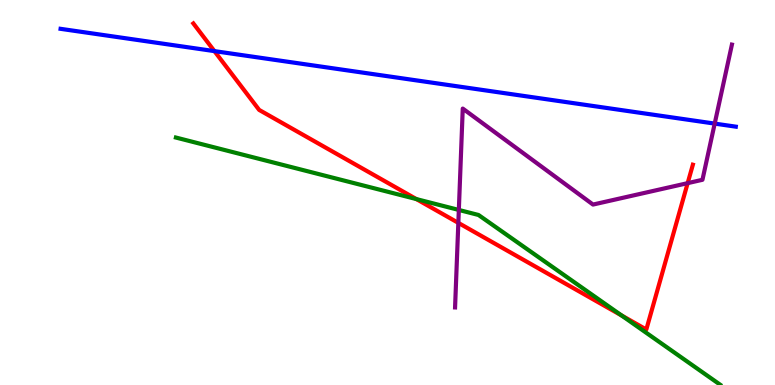[{'lines': ['blue', 'red'], 'intersections': [{'x': 2.77, 'y': 8.67}]}, {'lines': ['green', 'red'], 'intersections': [{'x': 5.37, 'y': 4.83}, {'x': 8.02, 'y': 1.81}]}, {'lines': ['purple', 'red'], 'intersections': [{'x': 5.91, 'y': 4.21}, {'x': 8.87, 'y': 5.24}]}, {'lines': ['blue', 'green'], 'intersections': []}, {'lines': ['blue', 'purple'], 'intersections': [{'x': 9.22, 'y': 6.79}]}, {'lines': ['green', 'purple'], 'intersections': [{'x': 5.92, 'y': 4.55}]}]